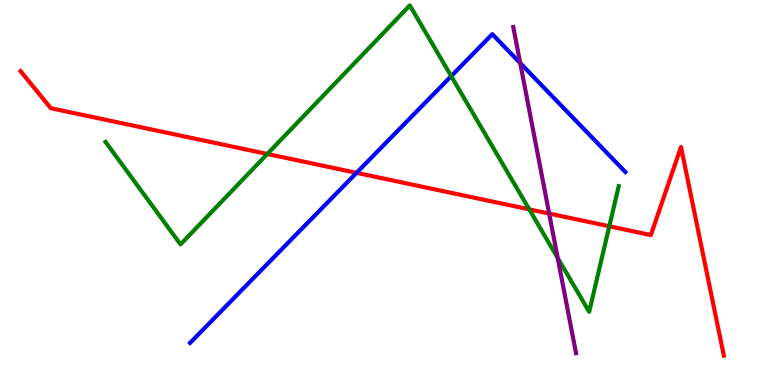[{'lines': ['blue', 'red'], 'intersections': [{'x': 4.6, 'y': 5.51}]}, {'lines': ['green', 'red'], 'intersections': [{'x': 3.45, 'y': 6.0}, {'x': 6.83, 'y': 4.56}, {'x': 7.86, 'y': 4.12}]}, {'lines': ['purple', 'red'], 'intersections': [{'x': 7.09, 'y': 4.45}]}, {'lines': ['blue', 'green'], 'intersections': [{'x': 5.82, 'y': 8.02}]}, {'lines': ['blue', 'purple'], 'intersections': [{'x': 6.71, 'y': 8.36}]}, {'lines': ['green', 'purple'], 'intersections': [{'x': 7.2, 'y': 3.3}]}]